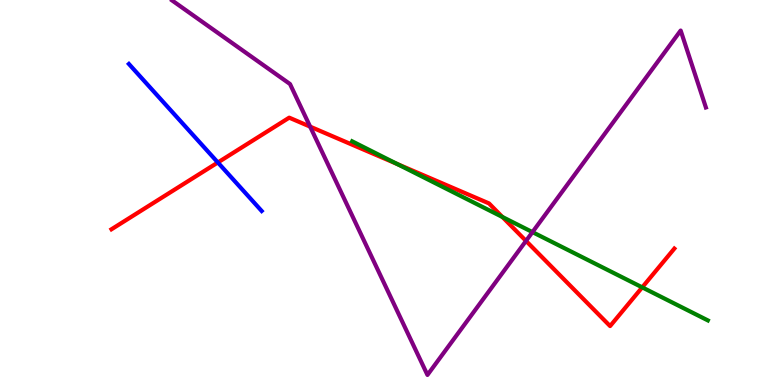[{'lines': ['blue', 'red'], 'intersections': [{'x': 2.81, 'y': 5.78}]}, {'lines': ['green', 'red'], 'intersections': [{'x': 5.12, 'y': 5.74}, {'x': 6.48, 'y': 4.36}, {'x': 8.29, 'y': 2.54}]}, {'lines': ['purple', 'red'], 'intersections': [{'x': 4.0, 'y': 6.71}, {'x': 6.79, 'y': 3.74}]}, {'lines': ['blue', 'green'], 'intersections': []}, {'lines': ['blue', 'purple'], 'intersections': []}, {'lines': ['green', 'purple'], 'intersections': [{'x': 6.87, 'y': 3.97}]}]